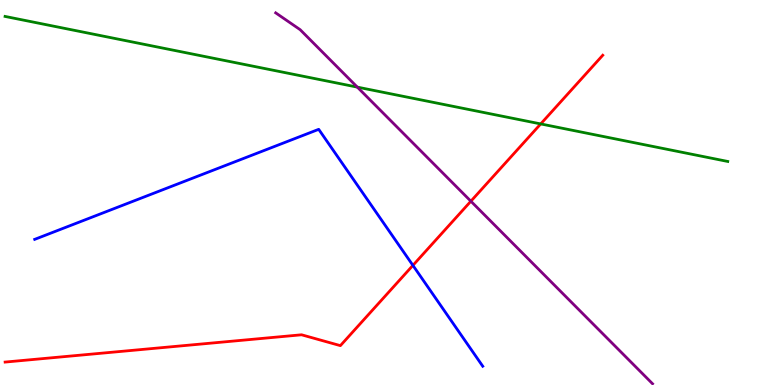[{'lines': ['blue', 'red'], 'intersections': [{'x': 5.33, 'y': 3.11}]}, {'lines': ['green', 'red'], 'intersections': [{'x': 6.98, 'y': 6.78}]}, {'lines': ['purple', 'red'], 'intersections': [{'x': 6.08, 'y': 4.77}]}, {'lines': ['blue', 'green'], 'intersections': []}, {'lines': ['blue', 'purple'], 'intersections': []}, {'lines': ['green', 'purple'], 'intersections': [{'x': 4.61, 'y': 7.74}]}]